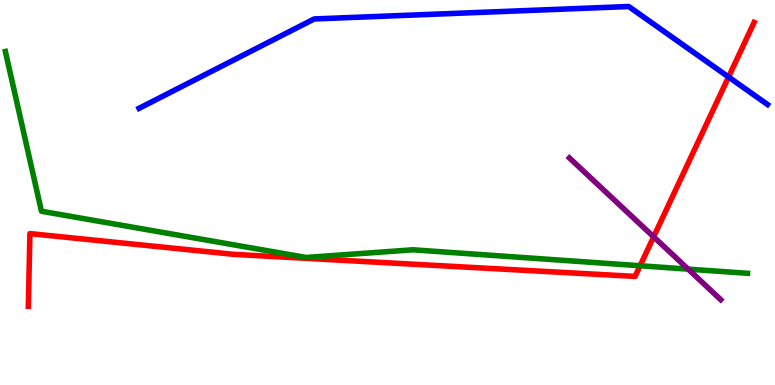[{'lines': ['blue', 'red'], 'intersections': [{'x': 9.4, 'y': 8.0}]}, {'lines': ['green', 'red'], 'intersections': [{'x': 8.26, 'y': 3.1}]}, {'lines': ['purple', 'red'], 'intersections': [{'x': 8.43, 'y': 3.85}]}, {'lines': ['blue', 'green'], 'intersections': []}, {'lines': ['blue', 'purple'], 'intersections': []}, {'lines': ['green', 'purple'], 'intersections': [{'x': 8.88, 'y': 3.01}]}]